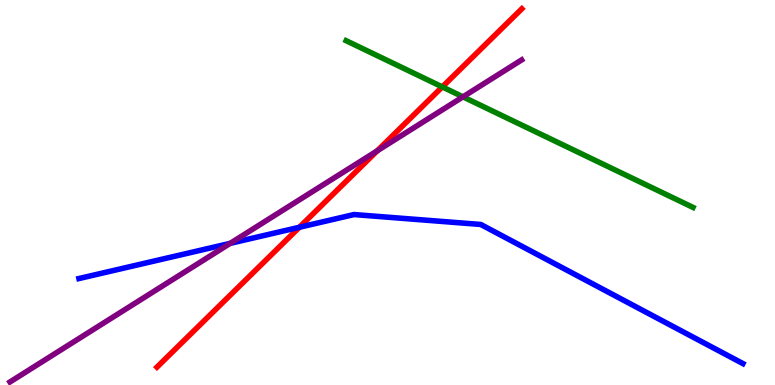[{'lines': ['blue', 'red'], 'intersections': [{'x': 3.86, 'y': 4.1}]}, {'lines': ['green', 'red'], 'intersections': [{'x': 5.71, 'y': 7.74}]}, {'lines': ['purple', 'red'], 'intersections': [{'x': 4.87, 'y': 6.08}]}, {'lines': ['blue', 'green'], 'intersections': []}, {'lines': ['blue', 'purple'], 'intersections': [{'x': 2.97, 'y': 3.68}]}, {'lines': ['green', 'purple'], 'intersections': [{'x': 5.97, 'y': 7.48}]}]